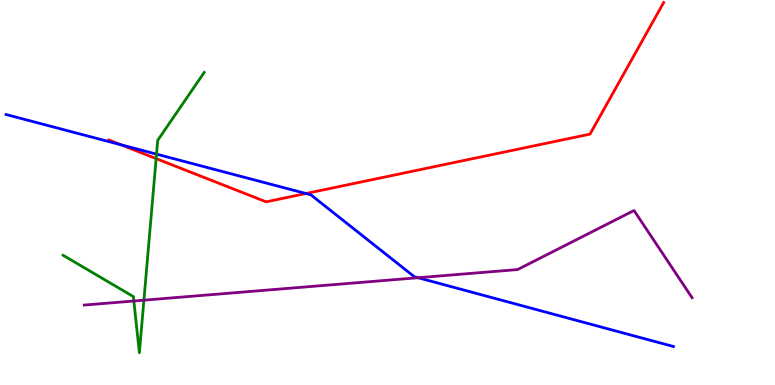[{'lines': ['blue', 'red'], 'intersections': [{'x': 1.56, 'y': 6.24}, {'x': 3.95, 'y': 4.97}]}, {'lines': ['green', 'red'], 'intersections': [{'x': 2.01, 'y': 5.88}]}, {'lines': ['purple', 'red'], 'intersections': []}, {'lines': ['blue', 'green'], 'intersections': [{'x': 2.02, 'y': 6.0}]}, {'lines': ['blue', 'purple'], 'intersections': [{'x': 5.39, 'y': 2.79}]}, {'lines': ['green', 'purple'], 'intersections': [{'x': 1.73, 'y': 2.18}, {'x': 1.86, 'y': 2.2}]}]